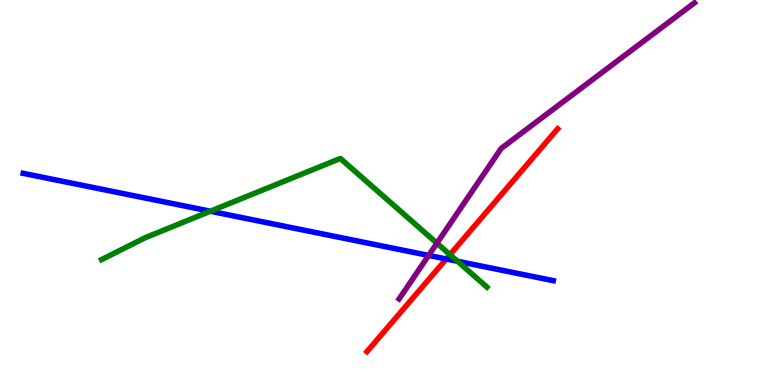[{'lines': ['blue', 'red'], 'intersections': [{'x': 5.76, 'y': 3.27}]}, {'lines': ['green', 'red'], 'intersections': [{'x': 5.81, 'y': 3.39}]}, {'lines': ['purple', 'red'], 'intersections': []}, {'lines': ['blue', 'green'], 'intersections': [{'x': 2.71, 'y': 4.51}, {'x': 5.9, 'y': 3.21}]}, {'lines': ['blue', 'purple'], 'intersections': [{'x': 5.53, 'y': 3.37}]}, {'lines': ['green', 'purple'], 'intersections': [{'x': 5.64, 'y': 3.68}]}]